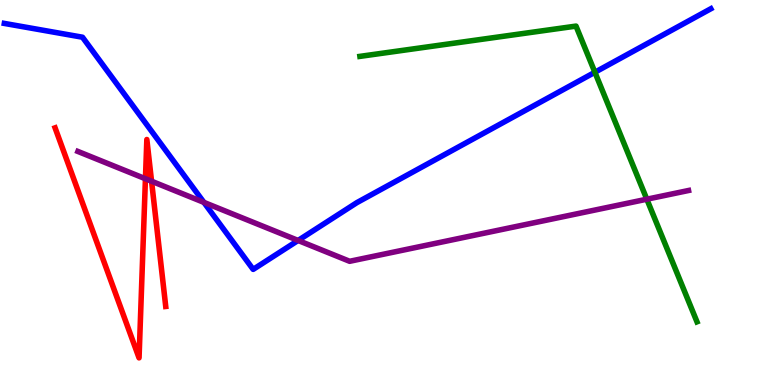[{'lines': ['blue', 'red'], 'intersections': []}, {'lines': ['green', 'red'], 'intersections': []}, {'lines': ['purple', 'red'], 'intersections': [{'x': 1.88, 'y': 5.36}, {'x': 1.96, 'y': 5.29}]}, {'lines': ['blue', 'green'], 'intersections': [{'x': 7.68, 'y': 8.12}]}, {'lines': ['blue', 'purple'], 'intersections': [{'x': 2.63, 'y': 4.74}, {'x': 3.85, 'y': 3.75}]}, {'lines': ['green', 'purple'], 'intersections': [{'x': 8.35, 'y': 4.83}]}]